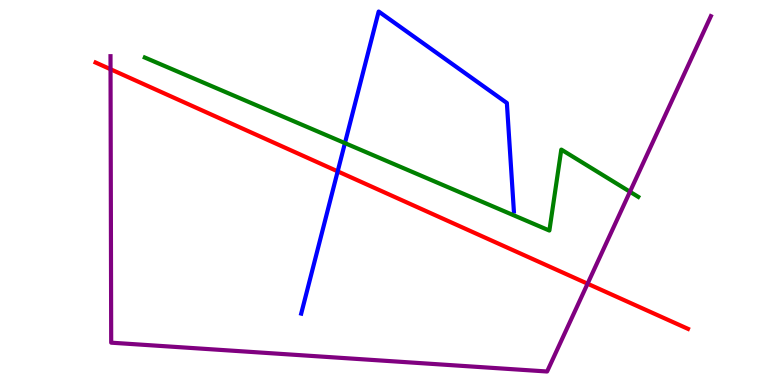[{'lines': ['blue', 'red'], 'intersections': [{'x': 4.36, 'y': 5.55}]}, {'lines': ['green', 'red'], 'intersections': []}, {'lines': ['purple', 'red'], 'intersections': [{'x': 1.43, 'y': 8.2}, {'x': 7.58, 'y': 2.63}]}, {'lines': ['blue', 'green'], 'intersections': [{'x': 4.45, 'y': 6.28}]}, {'lines': ['blue', 'purple'], 'intersections': []}, {'lines': ['green', 'purple'], 'intersections': [{'x': 8.13, 'y': 5.02}]}]